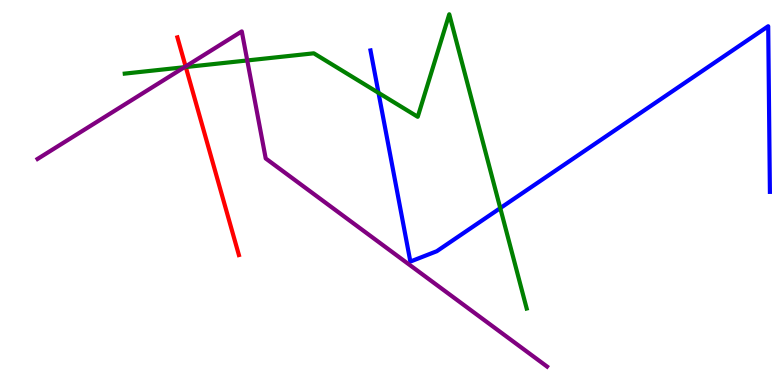[{'lines': ['blue', 'red'], 'intersections': []}, {'lines': ['green', 'red'], 'intersections': [{'x': 2.4, 'y': 8.26}]}, {'lines': ['purple', 'red'], 'intersections': [{'x': 2.4, 'y': 8.27}]}, {'lines': ['blue', 'green'], 'intersections': [{'x': 4.88, 'y': 7.59}, {'x': 6.46, 'y': 4.59}]}, {'lines': ['blue', 'purple'], 'intersections': []}, {'lines': ['green', 'purple'], 'intersections': [{'x': 2.38, 'y': 8.25}, {'x': 3.19, 'y': 8.43}]}]